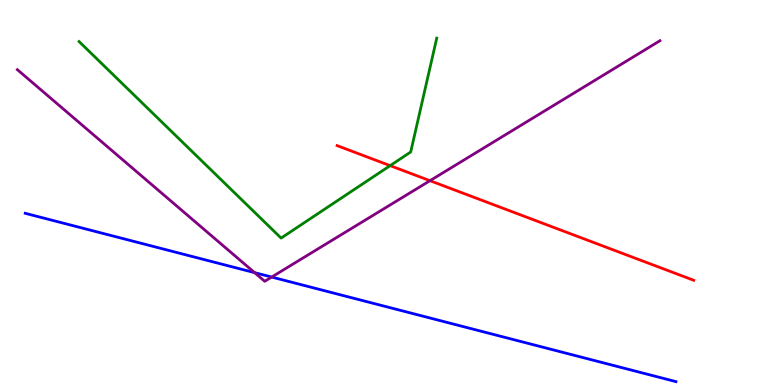[{'lines': ['blue', 'red'], 'intersections': []}, {'lines': ['green', 'red'], 'intersections': [{'x': 5.03, 'y': 5.7}]}, {'lines': ['purple', 'red'], 'intersections': [{'x': 5.55, 'y': 5.31}]}, {'lines': ['blue', 'green'], 'intersections': []}, {'lines': ['blue', 'purple'], 'intersections': [{'x': 3.29, 'y': 2.92}, {'x': 3.51, 'y': 2.8}]}, {'lines': ['green', 'purple'], 'intersections': []}]